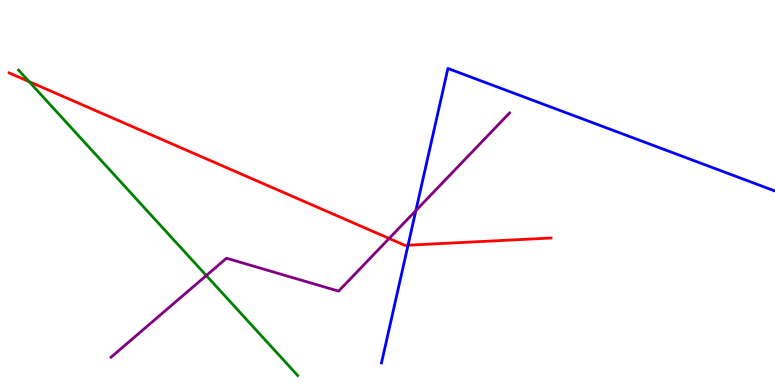[{'lines': ['blue', 'red'], 'intersections': [{'x': 5.27, 'y': 3.63}]}, {'lines': ['green', 'red'], 'intersections': [{'x': 0.375, 'y': 7.88}]}, {'lines': ['purple', 'red'], 'intersections': [{'x': 5.02, 'y': 3.81}]}, {'lines': ['blue', 'green'], 'intersections': []}, {'lines': ['blue', 'purple'], 'intersections': [{'x': 5.37, 'y': 4.53}]}, {'lines': ['green', 'purple'], 'intersections': [{'x': 2.66, 'y': 2.84}]}]